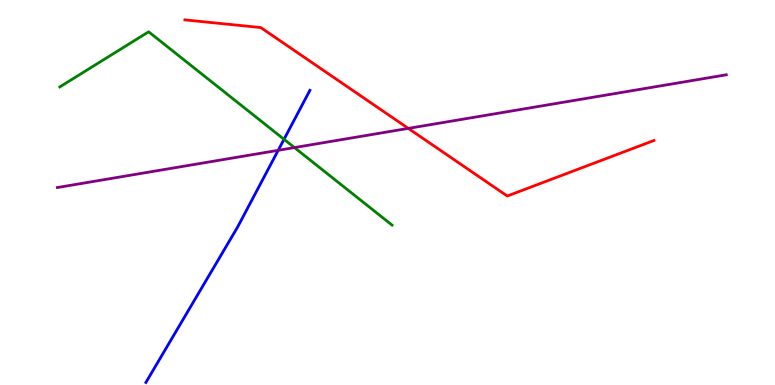[{'lines': ['blue', 'red'], 'intersections': []}, {'lines': ['green', 'red'], 'intersections': []}, {'lines': ['purple', 'red'], 'intersections': [{'x': 5.27, 'y': 6.67}]}, {'lines': ['blue', 'green'], 'intersections': [{'x': 3.66, 'y': 6.38}]}, {'lines': ['blue', 'purple'], 'intersections': [{'x': 3.59, 'y': 6.1}]}, {'lines': ['green', 'purple'], 'intersections': [{'x': 3.8, 'y': 6.17}]}]